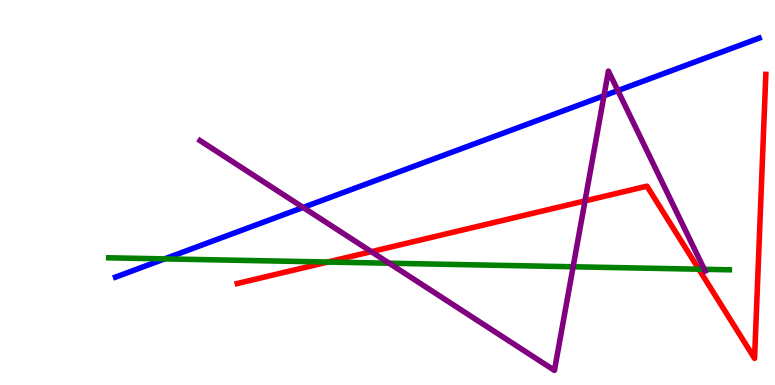[{'lines': ['blue', 'red'], 'intersections': []}, {'lines': ['green', 'red'], 'intersections': [{'x': 4.23, 'y': 3.19}, {'x': 9.02, 'y': 3.01}]}, {'lines': ['purple', 'red'], 'intersections': [{'x': 4.79, 'y': 3.46}, {'x': 7.55, 'y': 4.78}]}, {'lines': ['blue', 'green'], 'intersections': [{'x': 2.12, 'y': 3.28}]}, {'lines': ['blue', 'purple'], 'intersections': [{'x': 3.91, 'y': 4.61}, {'x': 7.79, 'y': 7.51}, {'x': 7.97, 'y': 7.65}]}, {'lines': ['green', 'purple'], 'intersections': [{'x': 5.02, 'y': 3.16}, {'x': 7.4, 'y': 3.07}, {'x': 9.09, 'y': 3.01}]}]